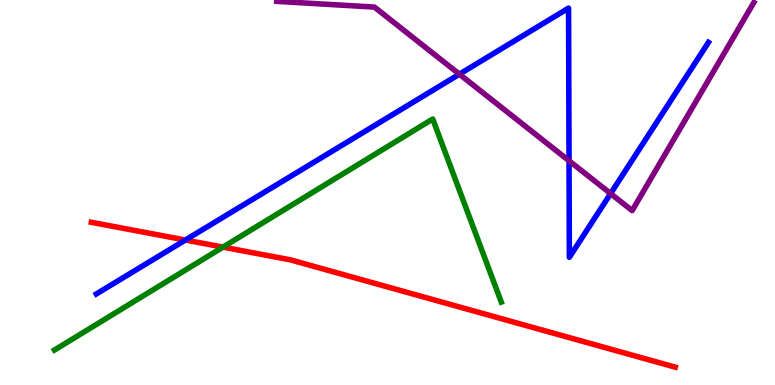[{'lines': ['blue', 'red'], 'intersections': [{'x': 2.39, 'y': 3.77}]}, {'lines': ['green', 'red'], 'intersections': [{'x': 2.88, 'y': 3.58}]}, {'lines': ['purple', 'red'], 'intersections': []}, {'lines': ['blue', 'green'], 'intersections': []}, {'lines': ['blue', 'purple'], 'intersections': [{'x': 5.93, 'y': 8.07}, {'x': 7.34, 'y': 5.82}, {'x': 7.88, 'y': 4.97}]}, {'lines': ['green', 'purple'], 'intersections': []}]